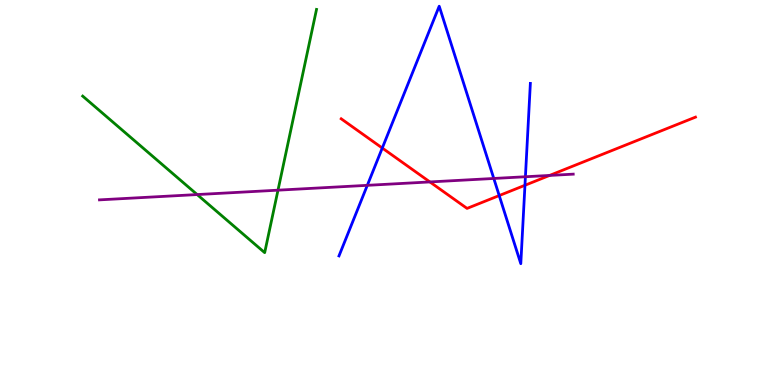[{'lines': ['blue', 'red'], 'intersections': [{'x': 4.93, 'y': 6.15}, {'x': 6.44, 'y': 4.92}, {'x': 6.77, 'y': 5.19}]}, {'lines': ['green', 'red'], 'intersections': []}, {'lines': ['purple', 'red'], 'intersections': [{'x': 5.55, 'y': 5.27}, {'x': 7.09, 'y': 5.44}]}, {'lines': ['blue', 'green'], 'intersections': []}, {'lines': ['blue', 'purple'], 'intersections': [{'x': 4.74, 'y': 5.19}, {'x': 6.37, 'y': 5.36}, {'x': 6.78, 'y': 5.41}]}, {'lines': ['green', 'purple'], 'intersections': [{'x': 2.54, 'y': 4.95}, {'x': 3.59, 'y': 5.06}]}]